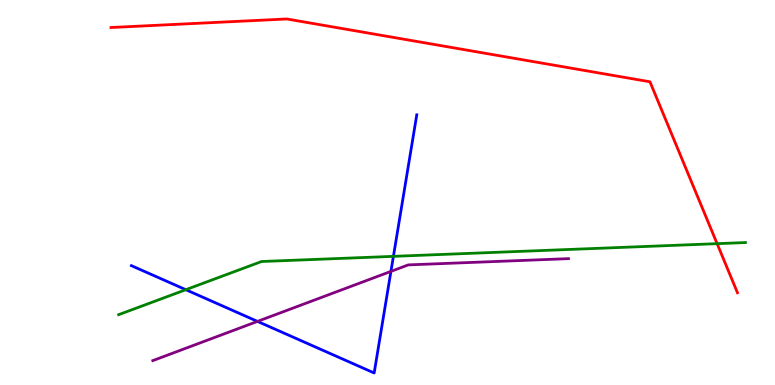[{'lines': ['blue', 'red'], 'intersections': []}, {'lines': ['green', 'red'], 'intersections': [{'x': 9.25, 'y': 3.67}]}, {'lines': ['purple', 'red'], 'intersections': []}, {'lines': ['blue', 'green'], 'intersections': [{'x': 2.4, 'y': 2.48}, {'x': 5.08, 'y': 3.34}]}, {'lines': ['blue', 'purple'], 'intersections': [{'x': 3.32, 'y': 1.65}, {'x': 5.04, 'y': 2.95}]}, {'lines': ['green', 'purple'], 'intersections': []}]